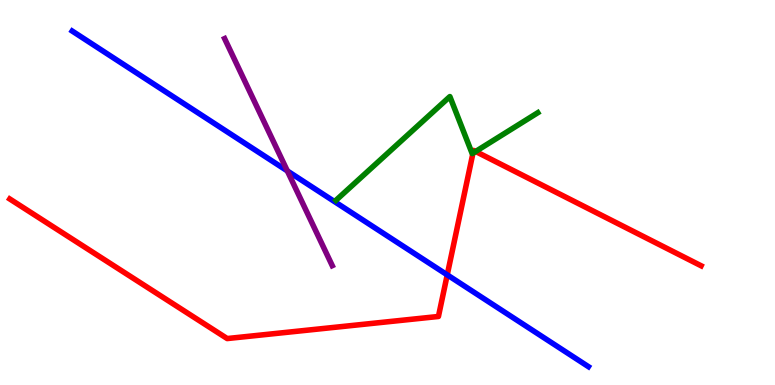[{'lines': ['blue', 'red'], 'intersections': [{'x': 5.77, 'y': 2.86}]}, {'lines': ['green', 'red'], 'intersections': [{'x': 6.1, 'y': 6.02}, {'x': 6.14, 'y': 6.07}]}, {'lines': ['purple', 'red'], 'intersections': []}, {'lines': ['blue', 'green'], 'intersections': []}, {'lines': ['blue', 'purple'], 'intersections': [{'x': 3.71, 'y': 5.56}]}, {'lines': ['green', 'purple'], 'intersections': []}]